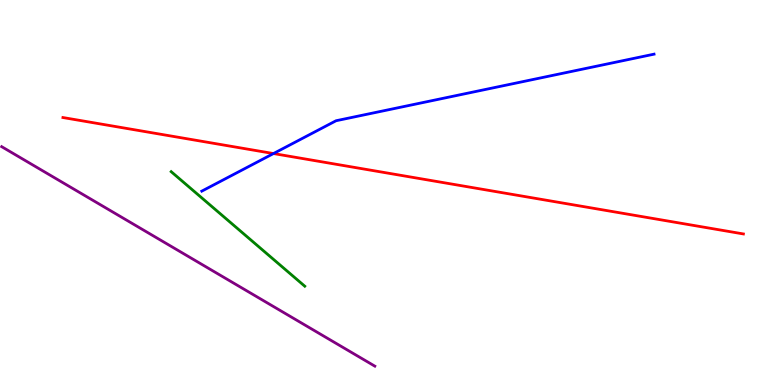[{'lines': ['blue', 'red'], 'intersections': [{'x': 3.53, 'y': 6.01}]}, {'lines': ['green', 'red'], 'intersections': []}, {'lines': ['purple', 'red'], 'intersections': []}, {'lines': ['blue', 'green'], 'intersections': []}, {'lines': ['blue', 'purple'], 'intersections': []}, {'lines': ['green', 'purple'], 'intersections': []}]